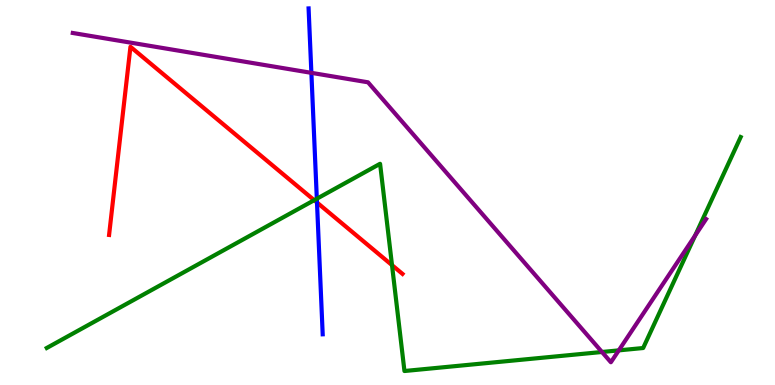[{'lines': ['blue', 'red'], 'intersections': [{'x': 4.09, 'y': 4.74}]}, {'lines': ['green', 'red'], 'intersections': [{'x': 4.05, 'y': 4.8}, {'x': 5.06, 'y': 3.11}]}, {'lines': ['purple', 'red'], 'intersections': []}, {'lines': ['blue', 'green'], 'intersections': [{'x': 4.09, 'y': 4.84}]}, {'lines': ['blue', 'purple'], 'intersections': [{'x': 4.02, 'y': 8.11}]}, {'lines': ['green', 'purple'], 'intersections': [{'x': 7.77, 'y': 0.857}, {'x': 7.98, 'y': 0.9}, {'x': 8.97, 'y': 3.88}]}]